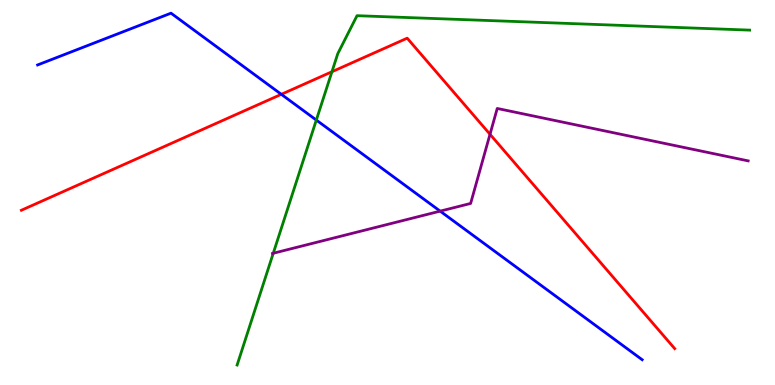[{'lines': ['blue', 'red'], 'intersections': [{'x': 3.63, 'y': 7.55}]}, {'lines': ['green', 'red'], 'intersections': [{'x': 4.28, 'y': 8.14}]}, {'lines': ['purple', 'red'], 'intersections': [{'x': 6.32, 'y': 6.51}]}, {'lines': ['blue', 'green'], 'intersections': [{'x': 4.08, 'y': 6.88}]}, {'lines': ['blue', 'purple'], 'intersections': [{'x': 5.68, 'y': 4.52}]}, {'lines': ['green', 'purple'], 'intersections': [{'x': 3.53, 'y': 3.42}]}]